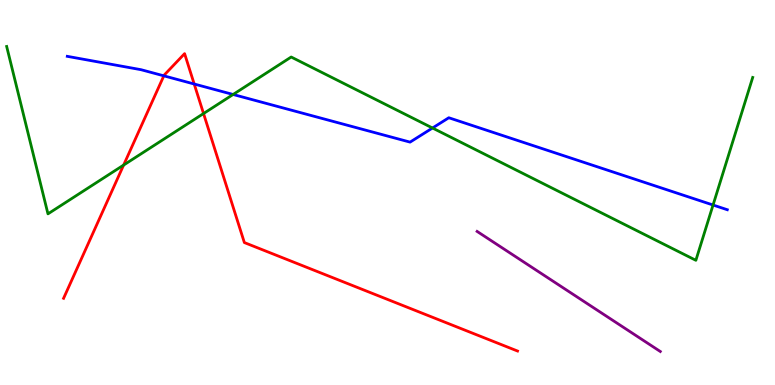[{'lines': ['blue', 'red'], 'intersections': [{'x': 2.11, 'y': 8.03}, {'x': 2.51, 'y': 7.82}]}, {'lines': ['green', 'red'], 'intersections': [{'x': 1.6, 'y': 5.71}, {'x': 2.63, 'y': 7.05}]}, {'lines': ['purple', 'red'], 'intersections': []}, {'lines': ['blue', 'green'], 'intersections': [{'x': 3.01, 'y': 7.55}, {'x': 5.58, 'y': 6.68}, {'x': 9.2, 'y': 4.67}]}, {'lines': ['blue', 'purple'], 'intersections': []}, {'lines': ['green', 'purple'], 'intersections': []}]